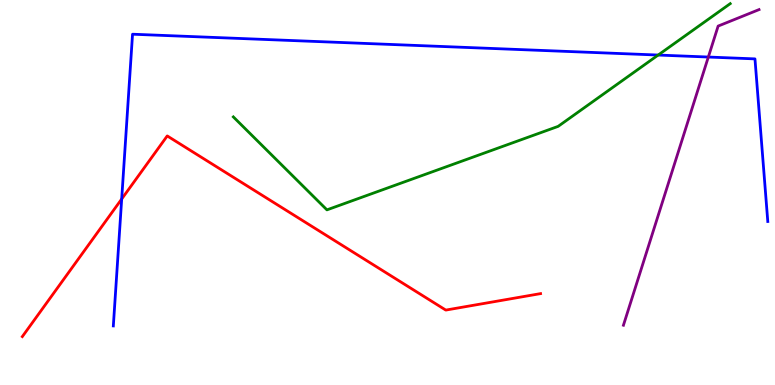[{'lines': ['blue', 'red'], 'intersections': [{'x': 1.57, 'y': 4.83}]}, {'lines': ['green', 'red'], 'intersections': []}, {'lines': ['purple', 'red'], 'intersections': []}, {'lines': ['blue', 'green'], 'intersections': [{'x': 8.49, 'y': 8.57}]}, {'lines': ['blue', 'purple'], 'intersections': [{'x': 9.14, 'y': 8.52}]}, {'lines': ['green', 'purple'], 'intersections': []}]